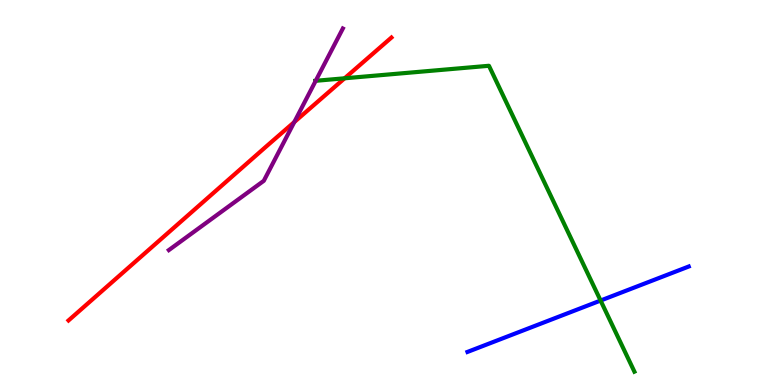[{'lines': ['blue', 'red'], 'intersections': []}, {'lines': ['green', 'red'], 'intersections': [{'x': 4.45, 'y': 7.97}]}, {'lines': ['purple', 'red'], 'intersections': [{'x': 3.8, 'y': 6.83}]}, {'lines': ['blue', 'green'], 'intersections': [{'x': 7.75, 'y': 2.19}]}, {'lines': ['blue', 'purple'], 'intersections': []}, {'lines': ['green', 'purple'], 'intersections': [{'x': 4.07, 'y': 7.9}]}]